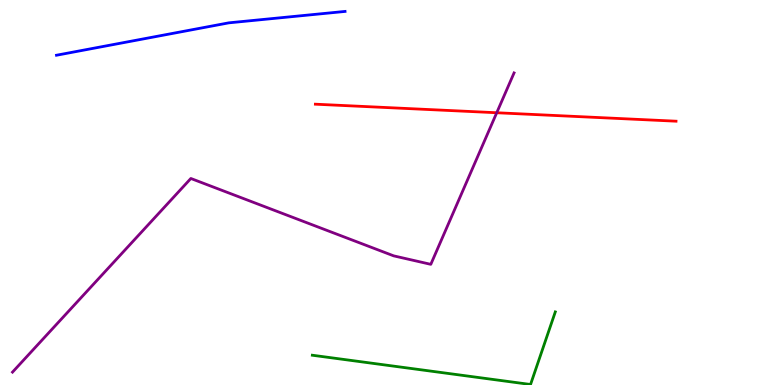[{'lines': ['blue', 'red'], 'intersections': []}, {'lines': ['green', 'red'], 'intersections': []}, {'lines': ['purple', 'red'], 'intersections': [{'x': 6.41, 'y': 7.07}]}, {'lines': ['blue', 'green'], 'intersections': []}, {'lines': ['blue', 'purple'], 'intersections': []}, {'lines': ['green', 'purple'], 'intersections': []}]